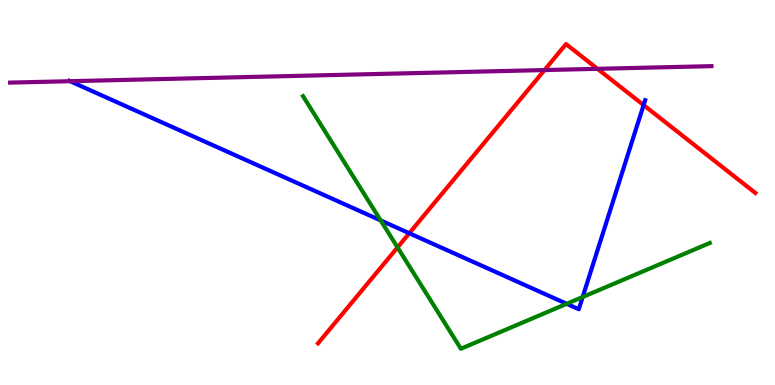[{'lines': ['blue', 'red'], 'intersections': [{'x': 5.28, 'y': 3.94}, {'x': 8.3, 'y': 7.27}]}, {'lines': ['green', 'red'], 'intersections': [{'x': 5.13, 'y': 3.57}]}, {'lines': ['purple', 'red'], 'intersections': [{'x': 7.03, 'y': 8.18}, {'x': 7.71, 'y': 8.21}]}, {'lines': ['blue', 'green'], 'intersections': [{'x': 4.91, 'y': 4.27}, {'x': 7.31, 'y': 2.11}, {'x': 7.52, 'y': 2.29}]}, {'lines': ['blue', 'purple'], 'intersections': [{'x': 0.904, 'y': 7.89}]}, {'lines': ['green', 'purple'], 'intersections': []}]